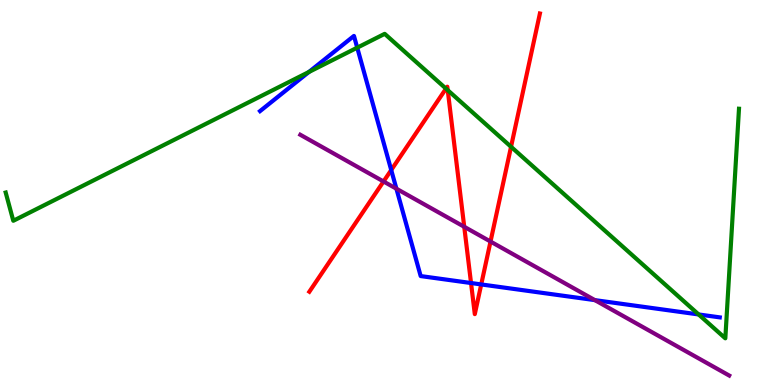[{'lines': ['blue', 'red'], 'intersections': [{'x': 5.05, 'y': 5.58}, {'x': 6.08, 'y': 2.65}, {'x': 6.21, 'y': 2.61}]}, {'lines': ['green', 'red'], 'intersections': [{'x': 5.75, 'y': 7.7}, {'x': 5.78, 'y': 7.66}, {'x': 6.59, 'y': 6.19}]}, {'lines': ['purple', 'red'], 'intersections': [{'x': 4.95, 'y': 5.29}, {'x': 5.99, 'y': 4.11}, {'x': 6.33, 'y': 3.73}]}, {'lines': ['blue', 'green'], 'intersections': [{'x': 3.99, 'y': 8.13}, {'x': 4.61, 'y': 8.76}, {'x': 9.01, 'y': 1.83}]}, {'lines': ['blue', 'purple'], 'intersections': [{'x': 5.11, 'y': 5.1}, {'x': 7.68, 'y': 2.2}]}, {'lines': ['green', 'purple'], 'intersections': []}]